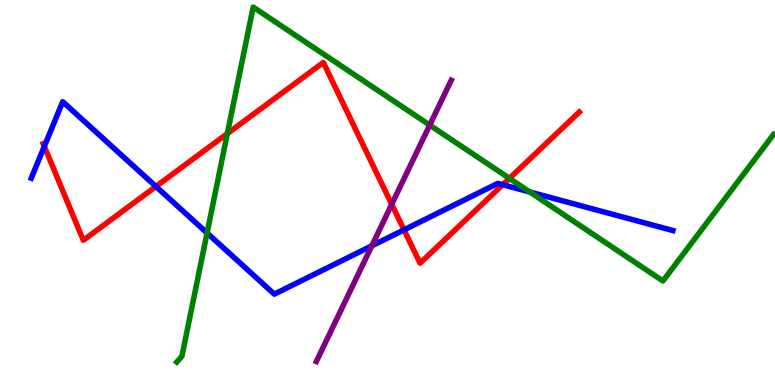[{'lines': ['blue', 'red'], 'intersections': [{'x': 0.572, 'y': 6.2}, {'x': 2.01, 'y': 5.16}, {'x': 5.21, 'y': 4.03}, {'x': 6.49, 'y': 5.2}]}, {'lines': ['green', 'red'], 'intersections': [{'x': 2.93, 'y': 6.53}, {'x': 6.57, 'y': 5.37}]}, {'lines': ['purple', 'red'], 'intersections': [{'x': 5.05, 'y': 4.69}]}, {'lines': ['blue', 'green'], 'intersections': [{'x': 2.67, 'y': 3.95}, {'x': 6.84, 'y': 5.01}]}, {'lines': ['blue', 'purple'], 'intersections': [{'x': 4.8, 'y': 3.62}]}, {'lines': ['green', 'purple'], 'intersections': [{'x': 5.54, 'y': 6.75}]}]